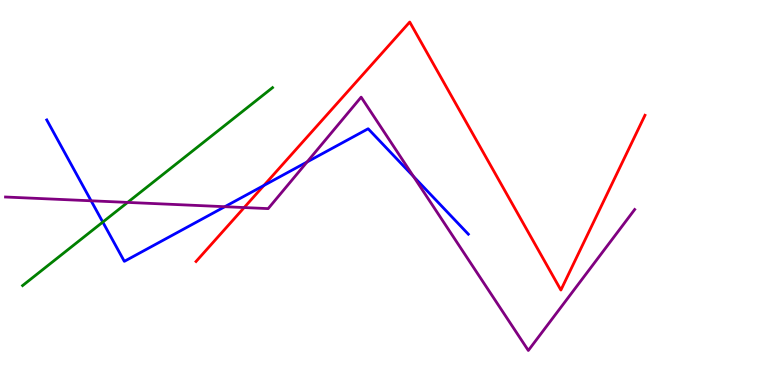[{'lines': ['blue', 'red'], 'intersections': [{'x': 3.41, 'y': 5.18}]}, {'lines': ['green', 'red'], 'intersections': []}, {'lines': ['purple', 'red'], 'intersections': [{'x': 3.15, 'y': 4.61}]}, {'lines': ['blue', 'green'], 'intersections': [{'x': 1.33, 'y': 4.23}]}, {'lines': ['blue', 'purple'], 'intersections': [{'x': 1.18, 'y': 4.78}, {'x': 2.9, 'y': 4.63}, {'x': 3.96, 'y': 5.79}, {'x': 5.34, 'y': 5.42}]}, {'lines': ['green', 'purple'], 'intersections': [{'x': 1.65, 'y': 4.74}]}]